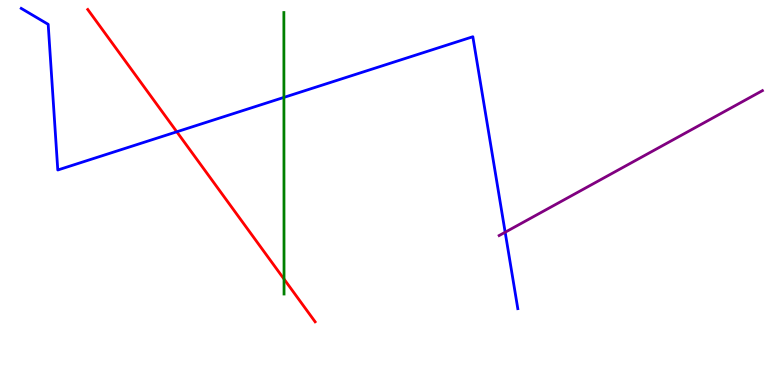[{'lines': ['blue', 'red'], 'intersections': [{'x': 2.28, 'y': 6.58}]}, {'lines': ['green', 'red'], 'intersections': [{'x': 3.66, 'y': 2.75}]}, {'lines': ['purple', 'red'], 'intersections': []}, {'lines': ['blue', 'green'], 'intersections': [{'x': 3.66, 'y': 7.47}]}, {'lines': ['blue', 'purple'], 'intersections': [{'x': 6.52, 'y': 3.97}]}, {'lines': ['green', 'purple'], 'intersections': []}]